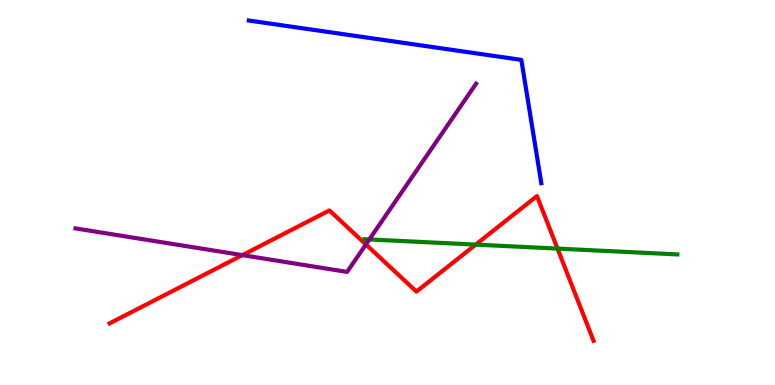[{'lines': ['blue', 'red'], 'intersections': []}, {'lines': ['green', 'red'], 'intersections': [{'x': 6.14, 'y': 3.65}, {'x': 7.19, 'y': 3.54}]}, {'lines': ['purple', 'red'], 'intersections': [{'x': 3.13, 'y': 3.37}, {'x': 4.72, 'y': 3.65}]}, {'lines': ['blue', 'green'], 'intersections': []}, {'lines': ['blue', 'purple'], 'intersections': []}, {'lines': ['green', 'purple'], 'intersections': [{'x': 4.77, 'y': 3.78}]}]